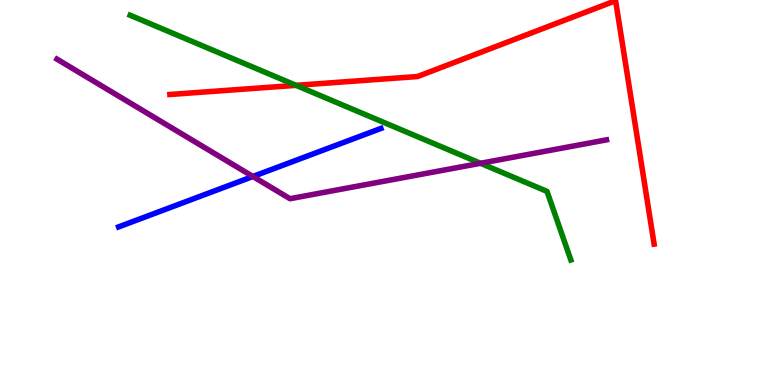[{'lines': ['blue', 'red'], 'intersections': []}, {'lines': ['green', 'red'], 'intersections': [{'x': 3.82, 'y': 7.78}]}, {'lines': ['purple', 'red'], 'intersections': []}, {'lines': ['blue', 'green'], 'intersections': []}, {'lines': ['blue', 'purple'], 'intersections': [{'x': 3.26, 'y': 5.42}]}, {'lines': ['green', 'purple'], 'intersections': [{'x': 6.2, 'y': 5.76}]}]